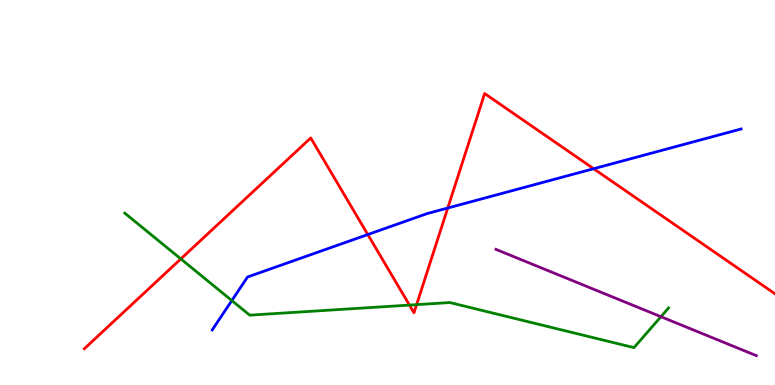[{'lines': ['blue', 'red'], 'intersections': [{'x': 4.75, 'y': 3.91}, {'x': 5.78, 'y': 4.6}, {'x': 7.66, 'y': 5.62}]}, {'lines': ['green', 'red'], 'intersections': [{'x': 2.33, 'y': 3.28}, {'x': 5.28, 'y': 2.08}, {'x': 5.38, 'y': 2.09}]}, {'lines': ['purple', 'red'], 'intersections': []}, {'lines': ['blue', 'green'], 'intersections': [{'x': 2.99, 'y': 2.19}]}, {'lines': ['blue', 'purple'], 'intersections': []}, {'lines': ['green', 'purple'], 'intersections': [{'x': 8.53, 'y': 1.77}]}]